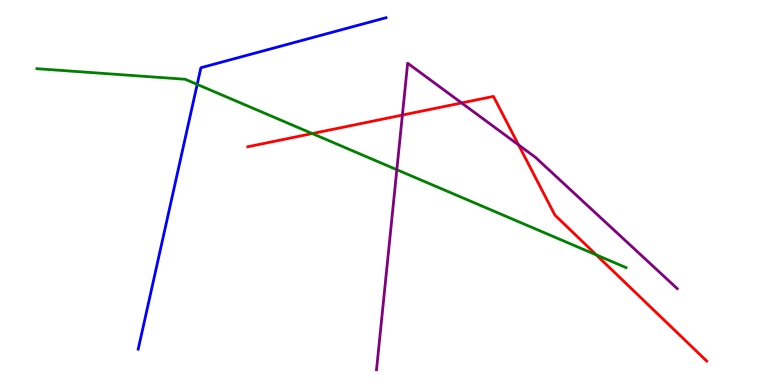[{'lines': ['blue', 'red'], 'intersections': []}, {'lines': ['green', 'red'], 'intersections': [{'x': 4.03, 'y': 6.53}, {'x': 7.69, 'y': 3.38}]}, {'lines': ['purple', 'red'], 'intersections': [{'x': 5.19, 'y': 7.01}, {'x': 5.96, 'y': 7.33}, {'x': 6.69, 'y': 6.24}]}, {'lines': ['blue', 'green'], 'intersections': [{'x': 2.54, 'y': 7.81}]}, {'lines': ['blue', 'purple'], 'intersections': []}, {'lines': ['green', 'purple'], 'intersections': [{'x': 5.12, 'y': 5.59}]}]